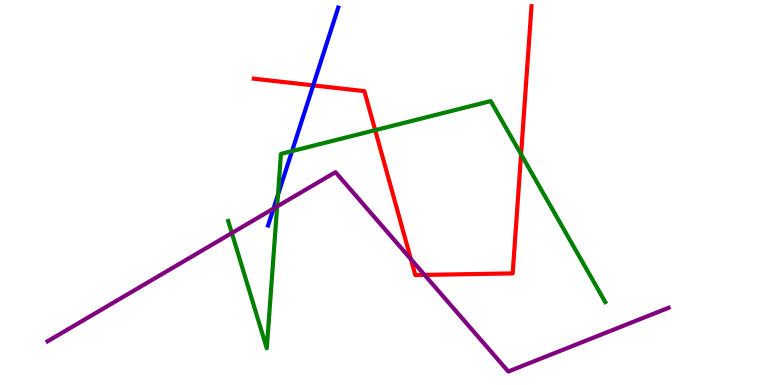[{'lines': ['blue', 'red'], 'intersections': [{'x': 4.04, 'y': 7.78}]}, {'lines': ['green', 'red'], 'intersections': [{'x': 4.84, 'y': 6.62}, {'x': 6.72, 'y': 5.99}]}, {'lines': ['purple', 'red'], 'intersections': [{'x': 5.3, 'y': 3.27}, {'x': 5.48, 'y': 2.86}]}, {'lines': ['blue', 'green'], 'intersections': [{'x': 3.59, 'y': 4.94}, {'x': 3.77, 'y': 6.08}]}, {'lines': ['blue', 'purple'], 'intersections': [{'x': 3.53, 'y': 4.58}]}, {'lines': ['green', 'purple'], 'intersections': [{'x': 2.99, 'y': 3.95}, {'x': 3.58, 'y': 4.64}]}]